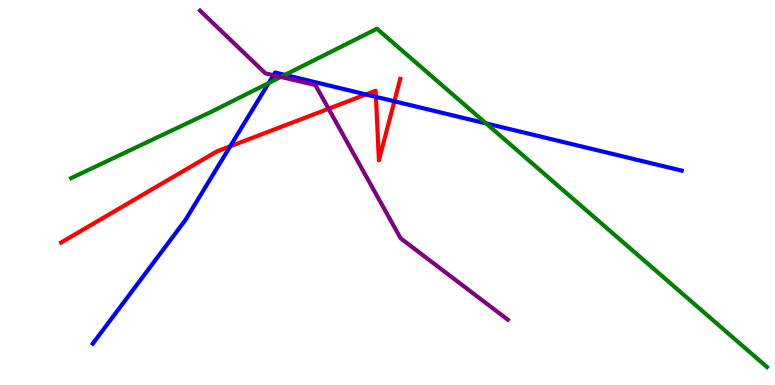[{'lines': ['blue', 'red'], 'intersections': [{'x': 2.97, 'y': 6.2}, {'x': 4.72, 'y': 7.55}, {'x': 4.85, 'y': 7.48}, {'x': 5.09, 'y': 7.37}]}, {'lines': ['green', 'red'], 'intersections': []}, {'lines': ['purple', 'red'], 'intersections': [{'x': 4.24, 'y': 7.18}]}, {'lines': ['blue', 'green'], 'intersections': [{'x': 3.47, 'y': 7.84}, {'x': 3.68, 'y': 8.05}, {'x': 6.27, 'y': 6.79}]}, {'lines': ['blue', 'purple'], 'intersections': [{'x': 3.53, 'y': 8.05}]}, {'lines': ['green', 'purple'], 'intersections': [{'x': 3.62, 'y': 8.0}]}]